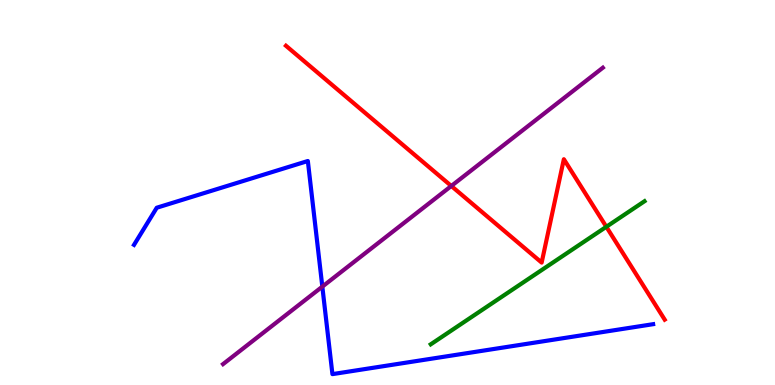[{'lines': ['blue', 'red'], 'intersections': []}, {'lines': ['green', 'red'], 'intersections': [{'x': 7.82, 'y': 4.11}]}, {'lines': ['purple', 'red'], 'intersections': [{'x': 5.82, 'y': 5.17}]}, {'lines': ['blue', 'green'], 'intersections': []}, {'lines': ['blue', 'purple'], 'intersections': [{'x': 4.16, 'y': 2.55}]}, {'lines': ['green', 'purple'], 'intersections': []}]